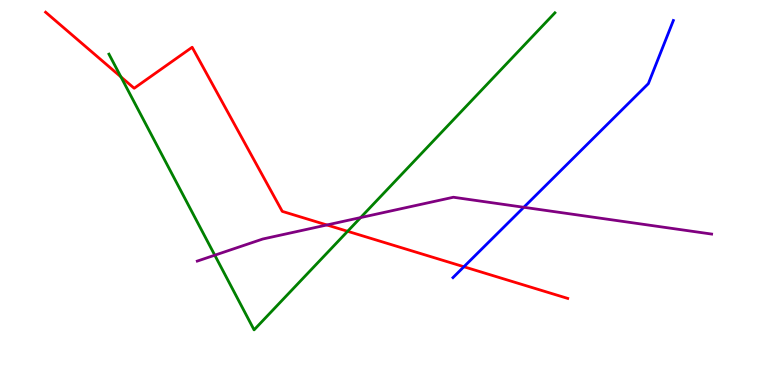[{'lines': ['blue', 'red'], 'intersections': [{'x': 5.99, 'y': 3.07}]}, {'lines': ['green', 'red'], 'intersections': [{'x': 1.56, 'y': 8.0}, {'x': 4.49, 'y': 3.99}]}, {'lines': ['purple', 'red'], 'intersections': [{'x': 4.22, 'y': 4.16}]}, {'lines': ['blue', 'green'], 'intersections': []}, {'lines': ['blue', 'purple'], 'intersections': [{'x': 6.76, 'y': 4.62}]}, {'lines': ['green', 'purple'], 'intersections': [{'x': 2.77, 'y': 3.37}, {'x': 4.65, 'y': 4.35}]}]